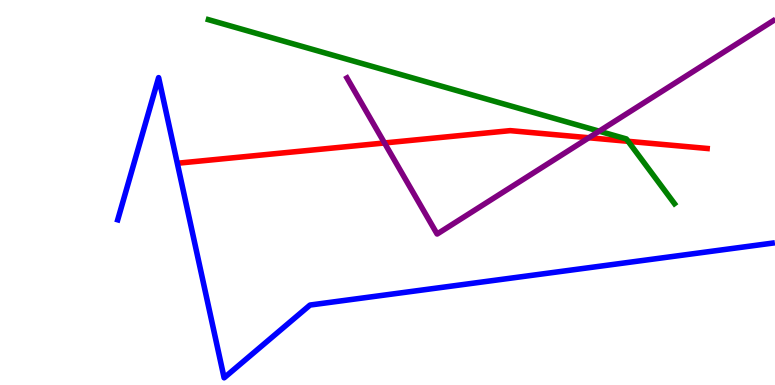[{'lines': ['blue', 'red'], 'intersections': []}, {'lines': ['green', 'red'], 'intersections': [{'x': 8.1, 'y': 6.33}]}, {'lines': ['purple', 'red'], 'intersections': [{'x': 4.96, 'y': 6.29}, {'x': 7.6, 'y': 6.42}]}, {'lines': ['blue', 'green'], 'intersections': []}, {'lines': ['blue', 'purple'], 'intersections': []}, {'lines': ['green', 'purple'], 'intersections': [{'x': 7.73, 'y': 6.59}]}]